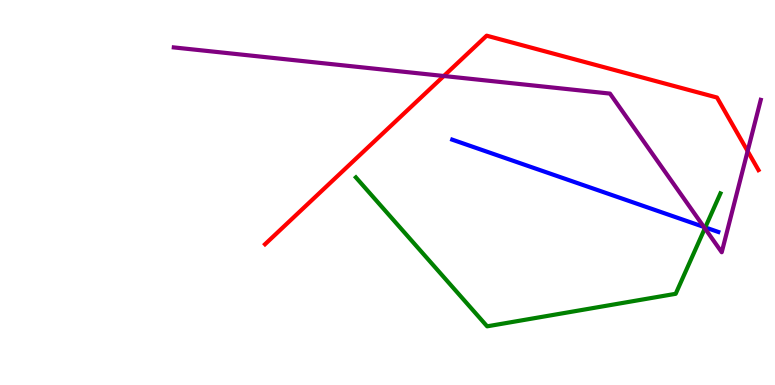[{'lines': ['blue', 'red'], 'intersections': []}, {'lines': ['green', 'red'], 'intersections': []}, {'lines': ['purple', 'red'], 'intersections': [{'x': 5.73, 'y': 8.03}, {'x': 9.65, 'y': 6.07}]}, {'lines': ['blue', 'green'], 'intersections': [{'x': 9.1, 'y': 4.09}]}, {'lines': ['blue', 'purple'], 'intersections': [{'x': 9.08, 'y': 4.11}]}, {'lines': ['green', 'purple'], 'intersections': [{'x': 9.1, 'y': 4.07}]}]